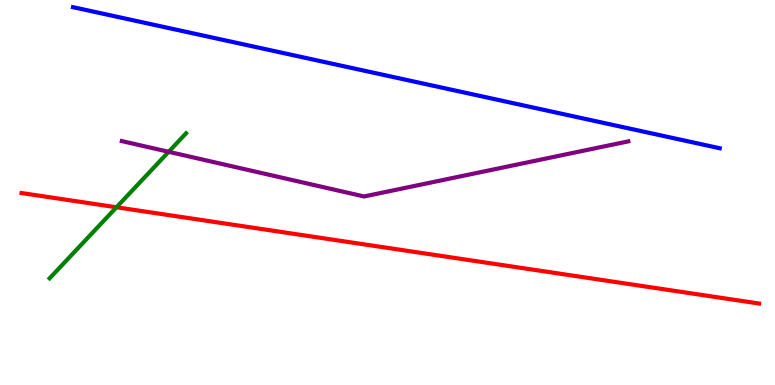[{'lines': ['blue', 'red'], 'intersections': []}, {'lines': ['green', 'red'], 'intersections': [{'x': 1.5, 'y': 4.62}]}, {'lines': ['purple', 'red'], 'intersections': []}, {'lines': ['blue', 'green'], 'intersections': []}, {'lines': ['blue', 'purple'], 'intersections': []}, {'lines': ['green', 'purple'], 'intersections': [{'x': 2.18, 'y': 6.06}]}]